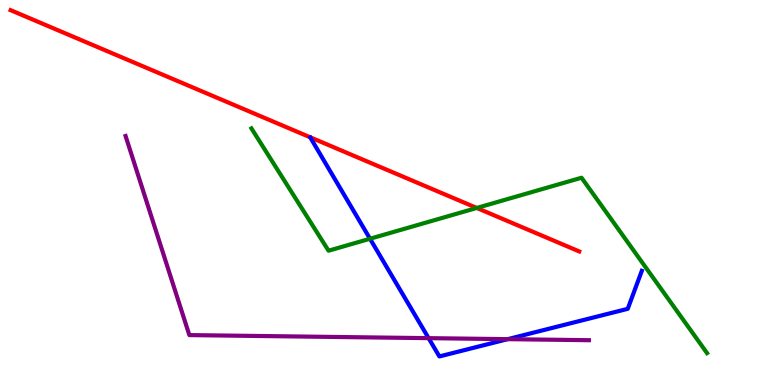[{'lines': ['blue', 'red'], 'intersections': []}, {'lines': ['green', 'red'], 'intersections': [{'x': 6.15, 'y': 4.6}]}, {'lines': ['purple', 'red'], 'intersections': []}, {'lines': ['blue', 'green'], 'intersections': [{'x': 4.77, 'y': 3.8}]}, {'lines': ['blue', 'purple'], 'intersections': [{'x': 5.53, 'y': 1.22}, {'x': 6.55, 'y': 1.19}]}, {'lines': ['green', 'purple'], 'intersections': []}]